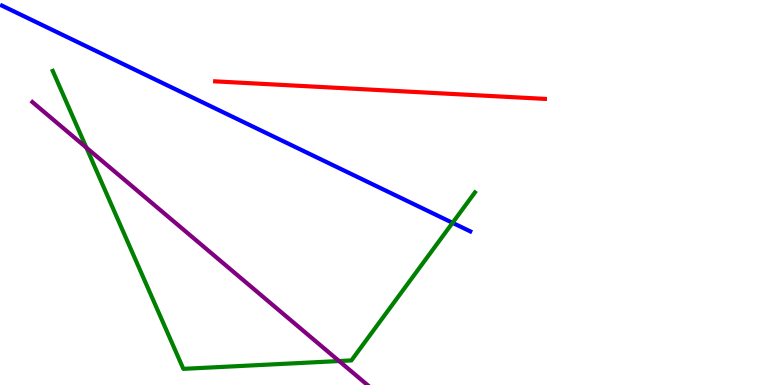[{'lines': ['blue', 'red'], 'intersections': []}, {'lines': ['green', 'red'], 'intersections': []}, {'lines': ['purple', 'red'], 'intersections': []}, {'lines': ['blue', 'green'], 'intersections': [{'x': 5.84, 'y': 4.21}]}, {'lines': ['blue', 'purple'], 'intersections': []}, {'lines': ['green', 'purple'], 'intersections': [{'x': 1.11, 'y': 6.17}, {'x': 4.38, 'y': 0.622}]}]